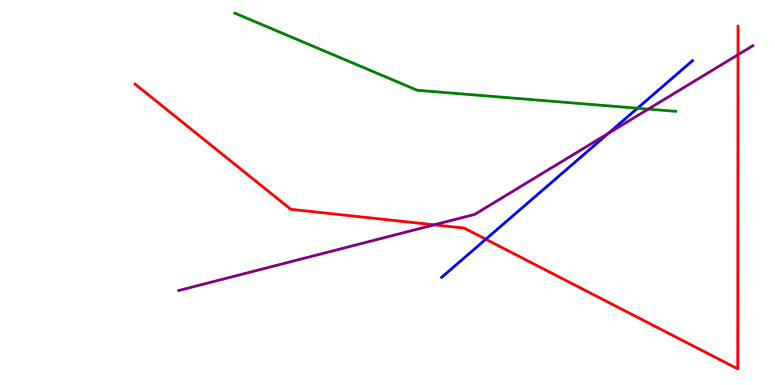[{'lines': ['blue', 'red'], 'intersections': [{'x': 6.27, 'y': 3.79}]}, {'lines': ['green', 'red'], 'intersections': []}, {'lines': ['purple', 'red'], 'intersections': [{'x': 5.6, 'y': 4.16}, {'x': 9.52, 'y': 8.58}]}, {'lines': ['blue', 'green'], 'intersections': [{'x': 8.23, 'y': 7.19}]}, {'lines': ['blue', 'purple'], 'intersections': [{'x': 7.85, 'y': 6.54}]}, {'lines': ['green', 'purple'], 'intersections': [{'x': 8.37, 'y': 7.17}]}]